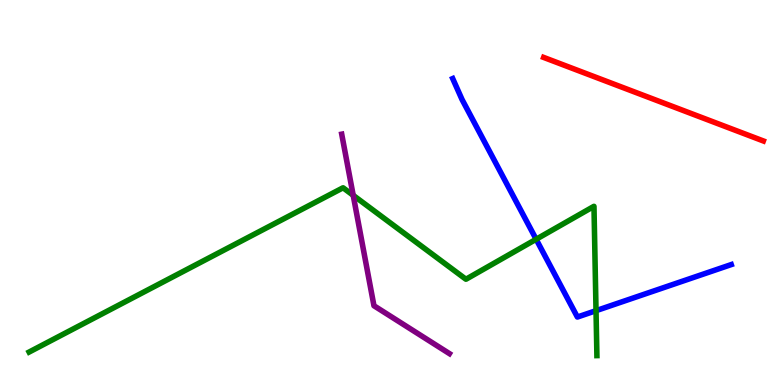[{'lines': ['blue', 'red'], 'intersections': []}, {'lines': ['green', 'red'], 'intersections': []}, {'lines': ['purple', 'red'], 'intersections': []}, {'lines': ['blue', 'green'], 'intersections': [{'x': 6.92, 'y': 3.79}, {'x': 7.69, 'y': 1.93}]}, {'lines': ['blue', 'purple'], 'intersections': []}, {'lines': ['green', 'purple'], 'intersections': [{'x': 4.56, 'y': 4.93}]}]